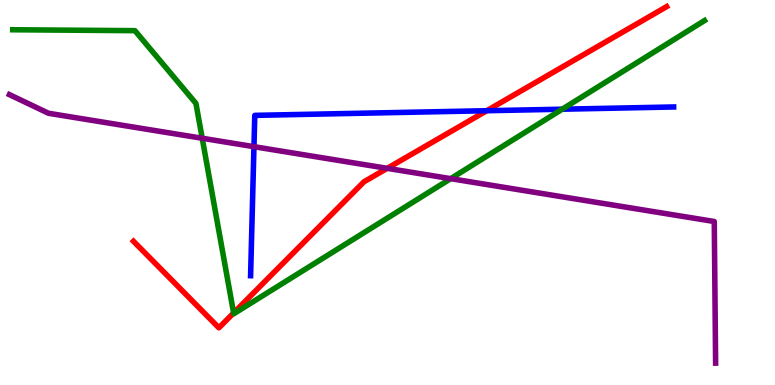[{'lines': ['blue', 'red'], 'intersections': [{'x': 6.28, 'y': 7.12}]}, {'lines': ['green', 'red'], 'intersections': [{'x': 3.01, 'y': 1.87}]}, {'lines': ['purple', 'red'], 'intersections': [{'x': 5.0, 'y': 5.63}]}, {'lines': ['blue', 'green'], 'intersections': [{'x': 7.25, 'y': 7.16}]}, {'lines': ['blue', 'purple'], 'intersections': [{'x': 3.28, 'y': 6.19}]}, {'lines': ['green', 'purple'], 'intersections': [{'x': 2.61, 'y': 6.41}, {'x': 5.82, 'y': 5.36}]}]